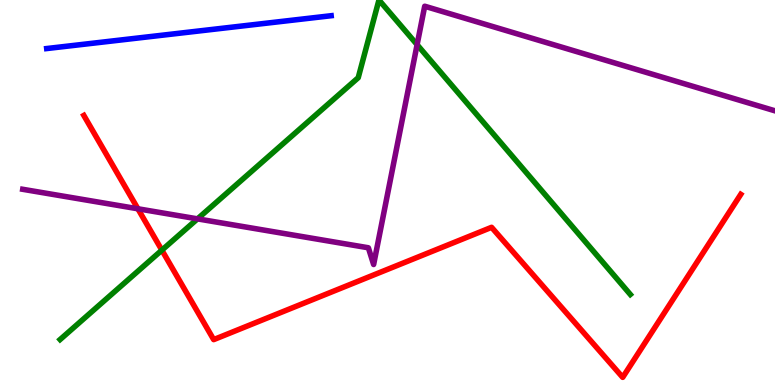[{'lines': ['blue', 'red'], 'intersections': []}, {'lines': ['green', 'red'], 'intersections': [{'x': 2.09, 'y': 3.5}]}, {'lines': ['purple', 'red'], 'intersections': [{'x': 1.78, 'y': 4.58}]}, {'lines': ['blue', 'green'], 'intersections': []}, {'lines': ['blue', 'purple'], 'intersections': []}, {'lines': ['green', 'purple'], 'intersections': [{'x': 2.55, 'y': 4.32}, {'x': 5.38, 'y': 8.84}]}]